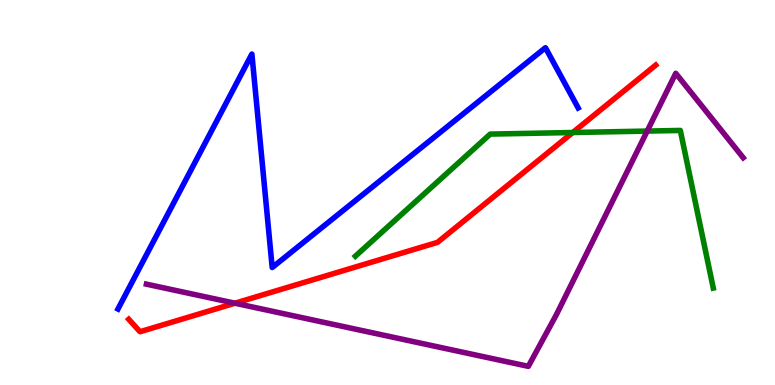[{'lines': ['blue', 'red'], 'intersections': []}, {'lines': ['green', 'red'], 'intersections': [{'x': 7.39, 'y': 6.56}]}, {'lines': ['purple', 'red'], 'intersections': [{'x': 3.03, 'y': 2.12}]}, {'lines': ['blue', 'green'], 'intersections': []}, {'lines': ['blue', 'purple'], 'intersections': []}, {'lines': ['green', 'purple'], 'intersections': [{'x': 8.35, 'y': 6.6}]}]